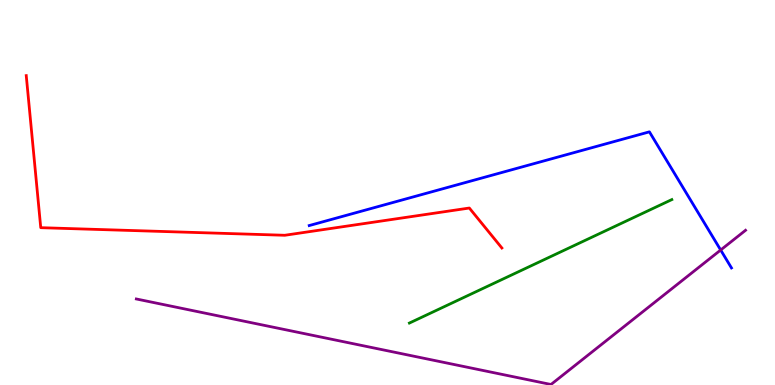[{'lines': ['blue', 'red'], 'intersections': []}, {'lines': ['green', 'red'], 'intersections': []}, {'lines': ['purple', 'red'], 'intersections': []}, {'lines': ['blue', 'green'], 'intersections': []}, {'lines': ['blue', 'purple'], 'intersections': [{'x': 9.3, 'y': 3.51}]}, {'lines': ['green', 'purple'], 'intersections': []}]